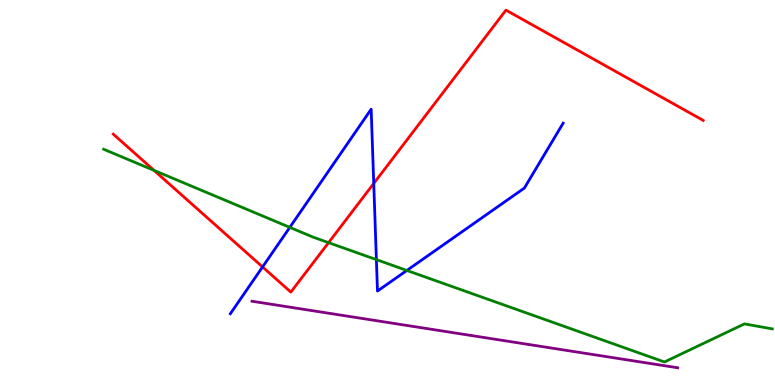[{'lines': ['blue', 'red'], 'intersections': [{'x': 3.39, 'y': 3.07}, {'x': 4.82, 'y': 5.24}]}, {'lines': ['green', 'red'], 'intersections': [{'x': 1.99, 'y': 5.57}, {'x': 4.24, 'y': 3.7}]}, {'lines': ['purple', 'red'], 'intersections': []}, {'lines': ['blue', 'green'], 'intersections': [{'x': 3.74, 'y': 4.09}, {'x': 4.86, 'y': 3.26}, {'x': 5.25, 'y': 2.98}]}, {'lines': ['blue', 'purple'], 'intersections': []}, {'lines': ['green', 'purple'], 'intersections': []}]